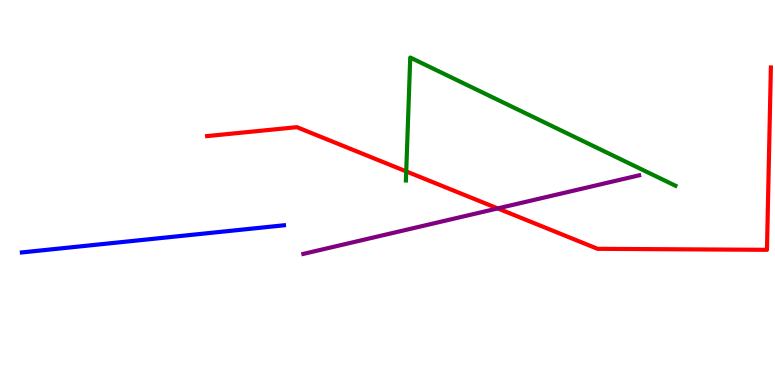[{'lines': ['blue', 'red'], 'intersections': []}, {'lines': ['green', 'red'], 'intersections': [{'x': 5.24, 'y': 5.55}]}, {'lines': ['purple', 'red'], 'intersections': [{'x': 6.42, 'y': 4.59}]}, {'lines': ['blue', 'green'], 'intersections': []}, {'lines': ['blue', 'purple'], 'intersections': []}, {'lines': ['green', 'purple'], 'intersections': []}]